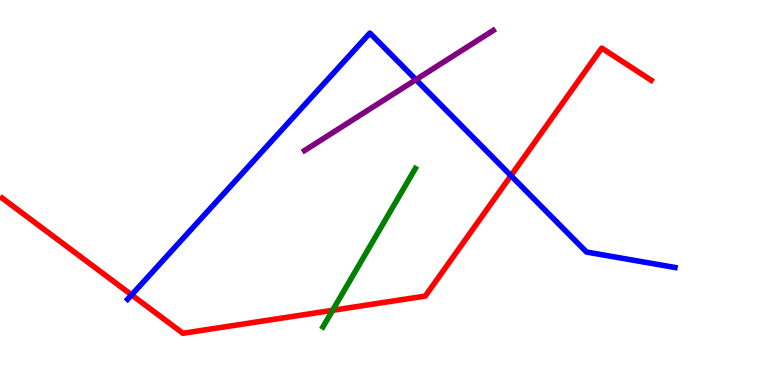[{'lines': ['blue', 'red'], 'intersections': [{'x': 1.7, 'y': 2.34}, {'x': 6.59, 'y': 5.44}]}, {'lines': ['green', 'red'], 'intersections': [{'x': 4.29, 'y': 1.94}]}, {'lines': ['purple', 'red'], 'intersections': []}, {'lines': ['blue', 'green'], 'intersections': []}, {'lines': ['blue', 'purple'], 'intersections': [{'x': 5.37, 'y': 7.93}]}, {'lines': ['green', 'purple'], 'intersections': []}]